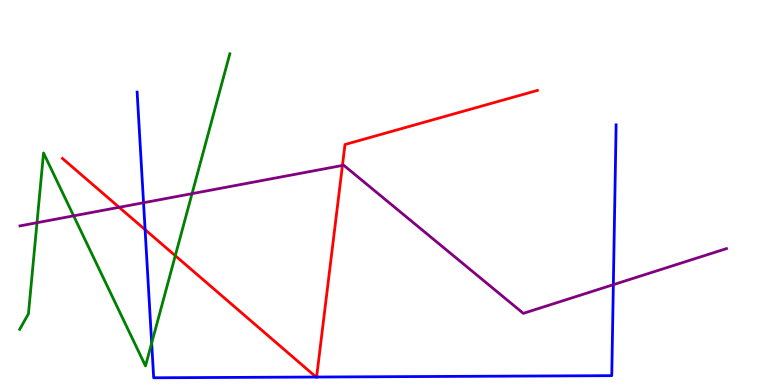[{'lines': ['blue', 'red'], 'intersections': [{'x': 1.87, 'y': 4.03}, {'x': 4.08, 'y': 0.207}, {'x': 4.09, 'y': 0.207}]}, {'lines': ['green', 'red'], 'intersections': [{'x': 2.26, 'y': 3.36}]}, {'lines': ['purple', 'red'], 'intersections': [{'x': 1.54, 'y': 4.62}, {'x': 4.42, 'y': 5.7}]}, {'lines': ['blue', 'green'], 'intersections': [{'x': 1.96, 'y': 1.09}]}, {'lines': ['blue', 'purple'], 'intersections': [{'x': 1.85, 'y': 4.73}, {'x': 7.91, 'y': 2.61}]}, {'lines': ['green', 'purple'], 'intersections': [{'x': 0.477, 'y': 4.22}, {'x': 0.95, 'y': 4.39}, {'x': 2.48, 'y': 4.97}]}]